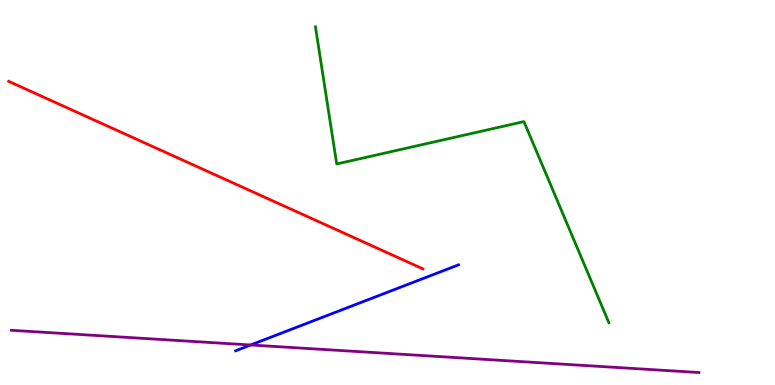[{'lines': ['blue', 'red'], 'intersections': []}, {'lines': ['green', 'red'], 'intersections': []}, {'lines': ['purple', 'red'], 'intersections': []}, {'lines': ['blue', 'green'], 'intersections': []}, {'lines': ['blue', 'purple'], 'intersections': [{'x': 3.23, 'y': 1.04}]}, {'lines': ['green', 'purple'], 'intersections': []}]